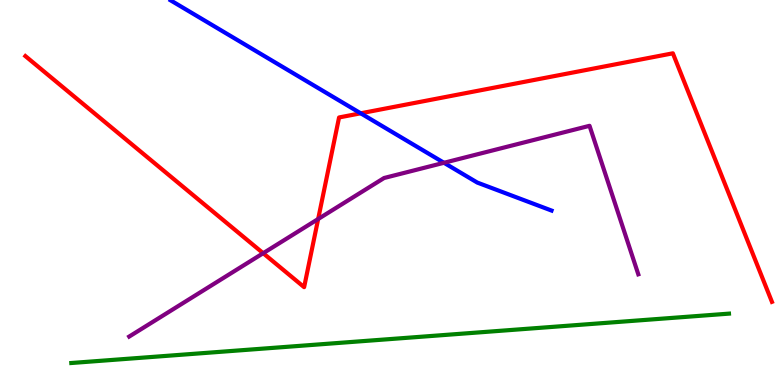[{'lines': ['blue', 'red'], 'intersections': [{'x': 4.65, 'y': 7.06}]}, {'lines': ['green', 'red'], 'intersections': []}, {'lines': ['purple', 'red'], 'intersections': [{'x': 3.4, 'y': 3.42}, {'x': 4.11, 'y': 4.31}]}, {'lines': ['blue', 'green'], 'intersections': []}, {'lines': ['blue', 'purple'], 'intersections': [{'x': 5.73, 'y': 5.77}]}, {'lines': ['green', 'purple'], 'intersections': []}]